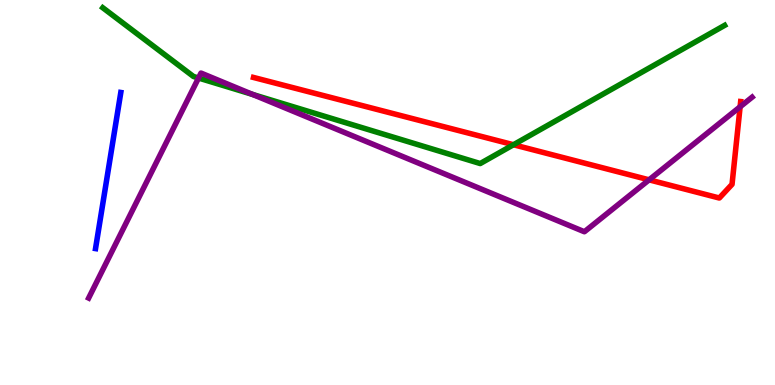[{'lines': ['blue', 'red'], 'intersections': []}, {'lines': ['green', 'red'], 'intersections': [{'x': 6.63, 'y': 6.24}]}, {'lines': ['purple', 'red'], 'intersections': [{'x': 8.38, 'y': 5.33}, {'x': 9.55, 'y': 7.23}]}, {'lines': ['blue', 'green'], 'intersections': []}, {'lines': ['blue', 'purple'], 'intersections': []}, {'lines': ['green', 'purple'], 'intersections': [{'x': 2.56, 'y': 7.97}, {'x': 3.26, 'y': 7.55}]}]